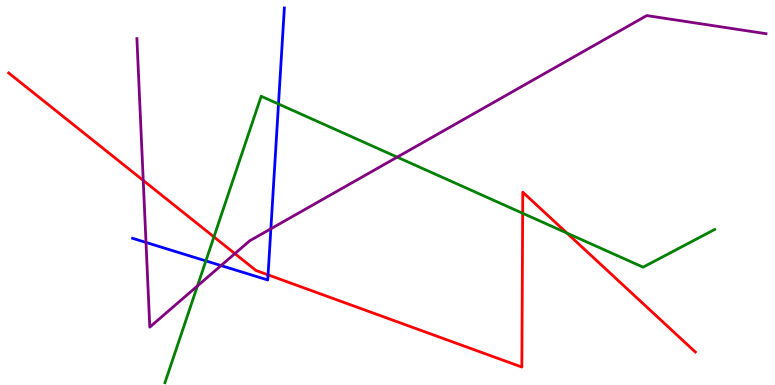[{'lines': ['blue', 'red'], 'intersections': [{'x': 3.46, 'y': 2.86}]}, {'lines': ['green', 'red'], 'intersections': [{'x': 2.76, 'y': 3.85}, {'x': 6.74, 'y': 4.46}, {'x': 7.32, 'y': 3.95}]}, {'lines': ['purple', 'red'], 'intersections': [{'x': 1.85, 'y': 5.31}, {'x': 3.03, 'y': 3.41}]}, {'lines': ['blue', 'green'], 'intersections': [{'x': 2.66, 'y': 3.22}, {'x': 3.59, 'y': 7.3}]}, {'lines': ['blue', 'purple'], 'intersections': [{'x': 1.88, 'y': 3.7}, {'x': 2.85, 'y': 3.1}, {'x': 3.5, 'y': 4.06}]}, {'lines': ['green', 'purple'], 'intersections': [{'x': 2.55, 'y': 2.57}, {'x': 5.13, 'y': 5.92}]}]